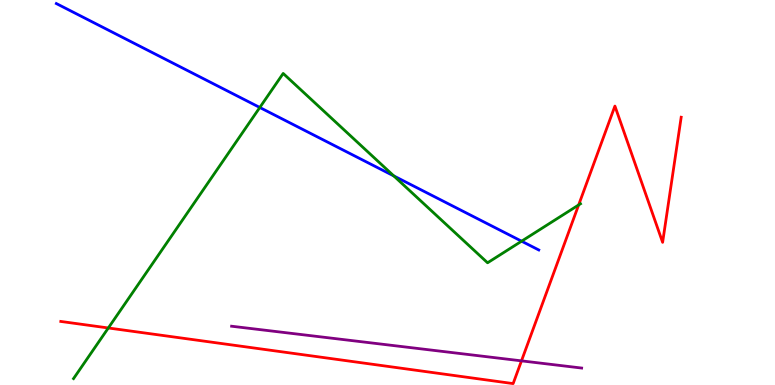[{'lines': ['blue', 'red'], 'intersections': []}, {'lines': ['green', 'red'], 'intersections': [{'x': 1.4, 'y': 1.48}, {'x': 7.47, 'y': 4.68}]}, {'lines': ['purple', 'red'], 'intersections': [{'x': 6.73, 'y': 0.627}]}, {'lines': ['blue', 'green'], 'intersections': [{'x': 3.35, 'y': 7.21}, {'x': 5.08, 'y': 5.43}, {'x': 6.73, 'y': 3.74}]}, {'lines': ['blue', 'purple'], 'intersections': []}, {'lines': ['green', 'purple'], 'intersections': []}]